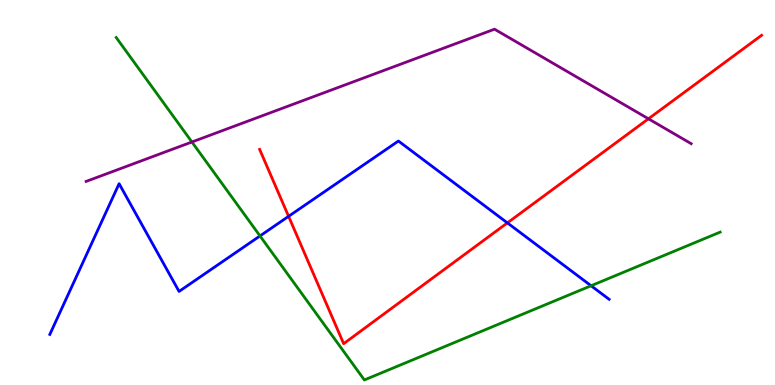[{'lines': ['blue', 'red'], 'intersections': [{'x': 3.72, 'y': 4.38}, {'x': 6.55, 'y': 4.21}]}, {'lines': ['green', 'red'], 'intersections': []}, {'lines': ['purple', 'red'], 'intersections': [{'x': 8.37, 'y': 6.91}]}, {'lines': ['blue', 'green'], 'intersections': [{'x': 3.35, 'y': 3.87}, {'x': 7.63, 'y': 2.58}]}, {'lines': ['blue', 'purple'], 'intersections': []}, {'lines': ['green', 'purple'], 'intersections': [{'x': 2.48, 'y': 6.31}]}]